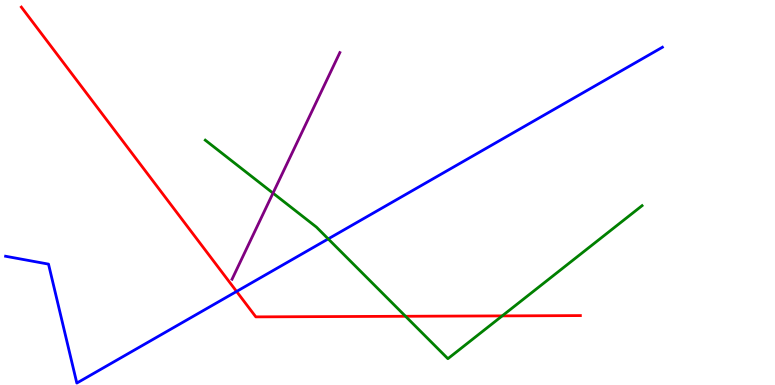[{'lines': ['blue', 'red'], 'intersections': [{'x': 3.05, 'y': 2.43}]}, {'lines': ['green', 'red'], 'intersections': [{'x': 5.23, 'y': 1.79}, {'x': 6.48, 'y': 1.8}]}, {'lines': ['purple', 'red'], 'intersections': []}, {'lines': ['blue', 'green'], 'intersections': [{'x': 4.24, 'y': 3.79}]}, {'lines': ['blue', 'purple'], 'intersections': []}, {'lines': ['green', 'purple'], 'intersections': [{'x': 3.52, 'y': 4.98}]}]